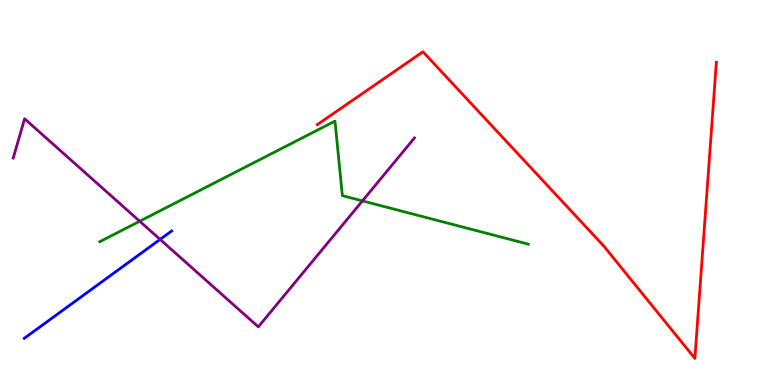[{'lines': ['blue', 'red'], 'intersections': []}, {'lines': ['green', 'red'], 'intersections': []}, {'lines': ['purple', 'red'], 'intersections': []}, {'lines': ['blue', 'green'], 'intersections': []}, {'lines': ['blue', 'purple'], 'intersections': [{'x': 2.07, 'y': 3.78}]}, {'lines': ['green', 'purple'], 'intersections': [{'x': 1.8, 'y': 4.25}, {'x': 4.68, 'y': 4.78}]}]